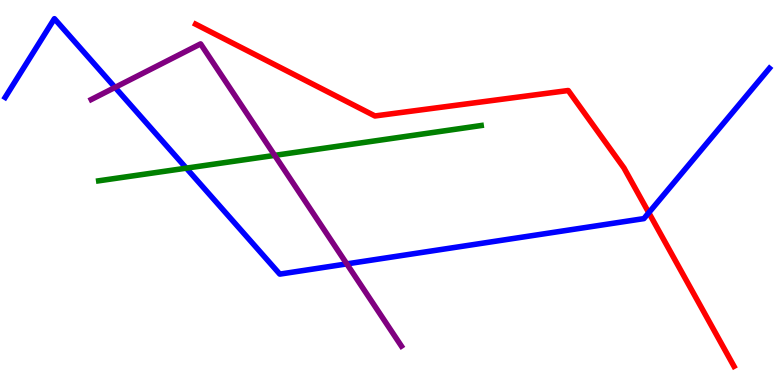[{'lines': ['blue', 'red'], 'intersections': [{'x': 8.37, 'y': 4.47}]}, {'lines': ['green', 'red'], 'intersections': []}, {'lines': ['purple', 'red'], 'intersections': []}, {'lines': ['blue', 'green'], 'intersections': [{'x': 2.4, 'y': 5.63}]}, {'lines': ['blue', 'purple'], 'intersections': [{'x': 1.48, 'y': 7.73}, {'x': 4.47, 'y': 3.15}]}, {'lines': ['green', 'purple'], 'intersections': [{'x': 3.54, 'y': 5.96}]}]